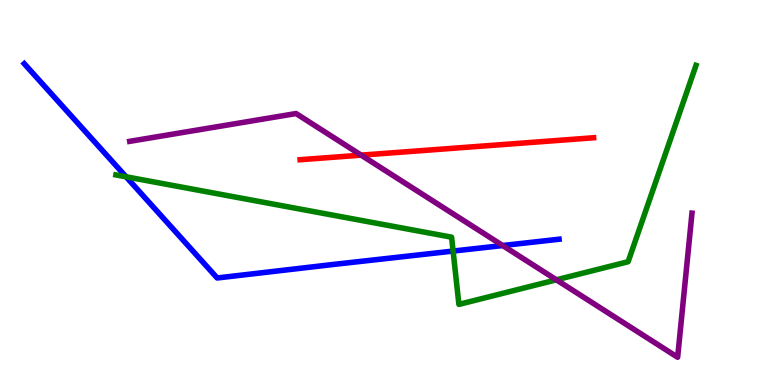[{'lines': ['blue', 'red'], 'intersections': []}, {'lines': ['green', 'red'], 'intersections': []}, {'lines': ['purple', 'red'], 'intersections': [{'x': 4.66, 'y': 5.97}]}, {'lines': ['blue', 'green'], 'intersections': [{'x': 1.63, 'y': 5.41}, {'x': 5.85, 'y': 3.48}]}, {'lines': ['blue', 'purple'], 'intersections': [{'x': 6.49, 'y': 3.62}]}, {'lines': ['green', 'purple'], 'intersections': [{'x': 7.18, 'y': 2.73}]}]